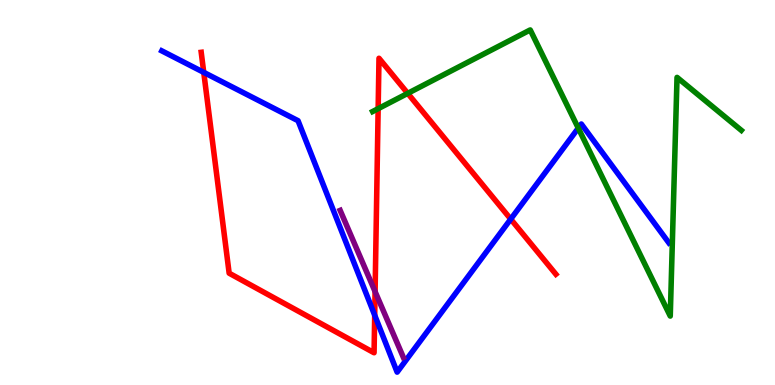[{'lines': ['blue', 'red'], 'intersections': [{'x': 2.63, 'y': 8.12}, {'x': 4.83, 'y': 1.81}, {'x': 6.59, 'y': 4.31}]}, {'lines': ['green', 'red'], 'intersections': [{'x': 4.88, 'y': 7.18}, {'x': 5.26, 'y': 7.58}]}, {'lines': ['purple', 'red'], 'intersections': [{'x': 4.84, 'y': 2.43}]}, {'lines': ['blue', 'green'], 'intersections': [{'x': 7.46, 'y': 6.67}]}, {'lines': ['blue', 'purple'], 'intersections': []}, {'lines': ['green', 'purple'], 'intersections': []}]